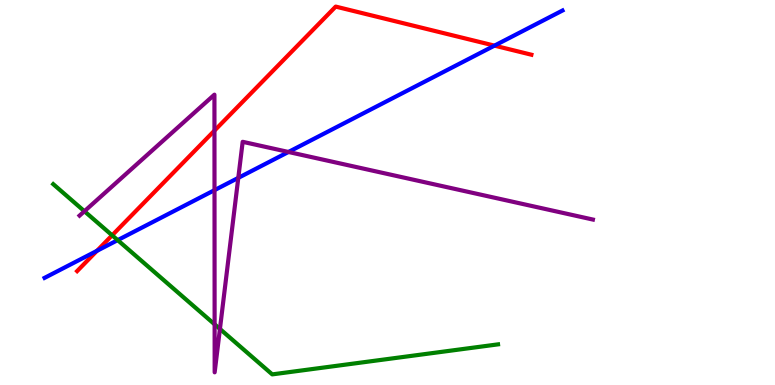[{'lines': ['blue', 'red'], 'intersections': [{'x': 1.25, 'y': 3.48}, {'x': 6.38, 'y': 8.81}]}, {'lines': ['green', 'red'], 'intersections': [{'x': 1.45, 'y': 3.89}]}, {'lines': ['purple', 'red'], 'intersections': [{'x': 2.77, 'y': 6.61}]}, {'lines': ['blue', 'green'], 'intersections': [{'x': 1.52, 'y': 3.76}]}, {'lines': ['blue', 'purple'], 'intersections': [{'x': 2.77, 'y': 5.06}, {'x': 3.07, 'y': 5.38}, {'x': 3.72, 'y': 6.05}]}, {'lines': ['green', 'purple'], 'intersections': [{'x': 1.09, 'y': 4.51}, {'x': 2.77, 'y': 1.58}, {'x': 2.84, 'y': 1.46}]}]